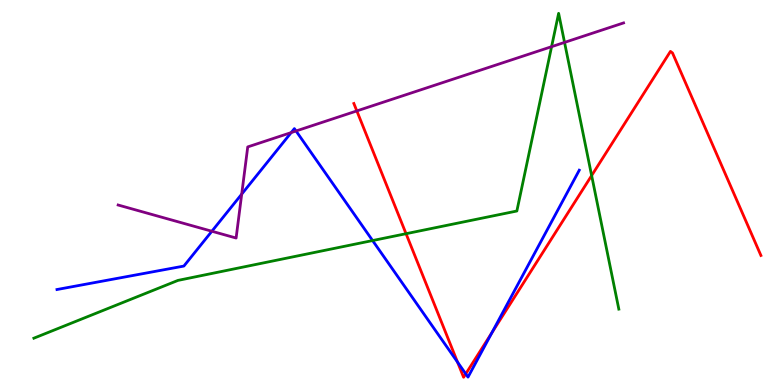[{'lines': ['blue', 'red'], 'intersections': [{'x': 5.9, 'y': 0.596}, {'x': 6.01, 'y': 0.289}, {'x': 6.35, 'y': 1.36}]}, {'lines': ['green', 'red'], 'intersections': [{'x': 5.24, 'y': 3.93}, {'x': 7.63, 'y': 5.44}]}, {'lines': ['purple', 'red'], 'intersections': [{'x': 4.6, 'y': 7.12}]}, {'lines': ['blue', 'green'], 'intersections': [{'x': 4.81, 'y': 3.75}]}, {'lines': ['blue', 'purple'], 'intersections': [{'x': 2.73, 'y': 3.99}, {'x': 3.12, 'y': 4.96}, {'x': 3.76, 'y': 6.56}, {'x': 3.82, 'y': 6.6}]}, {'lines': ['green', 'purple'], 'intersections': [{'x': 7.12, 'y': 8.79}, {'x': 7.28, 'y': 8.9}]}]